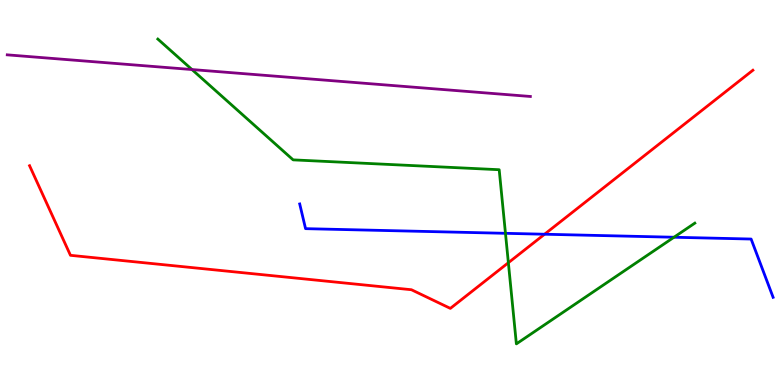[{'lines': ['blue', 'red'], 'intersections': [{'x': 7.03, 'y': 3.92}]}, {'lines': ['green', 'red'], 'intersections': [{'x': 6.56, 'y': 3.18}]}, {'lines': ['purple', 'red'], 'intersections': []}, {'lines': ['blue', 'green'], 'intersections': [{'x': 6.52, 'y': 3.94}, {'x': 8.7, 'y': 3.84}]}, {'lines': ['blue', 'purple'], 'intersections': []}, {'lines': ['green', 'purple'], 'intersections': [{'x': 2.48, 'y': 8.19}]}]